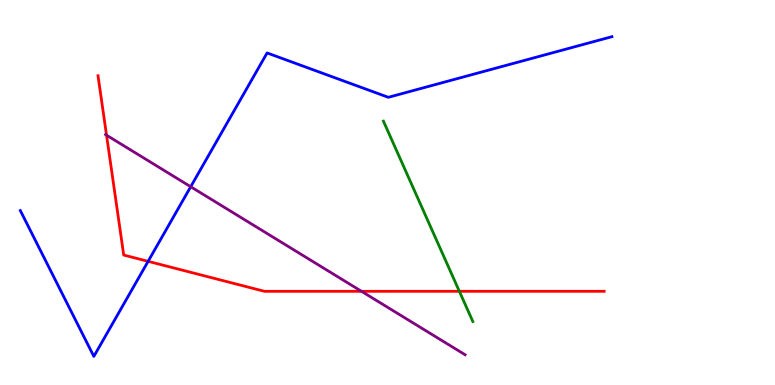[{'lines': ['blue', 'red'], 'intersections': [{'x': 1.91, 'y': 3.21}]}, {'lines': ['green', 'red'], 'intersections': [{'x': 5.93, 'y': 2.43}]}, {'lines': ['purple', 'red'], 'intersections': [{'x': 1.37, 'y': 6.49}, {'x': 4.66, 'y': 2.43}]}, {'lines': ['blue', 'green'], 'intersections': []}, {'lines': ['blue', 'purple'], 'intersections': [{'x': 2.46, 'y': 5.15}]}, {'lines': ['green', 'purple'], 'intersections': []}]